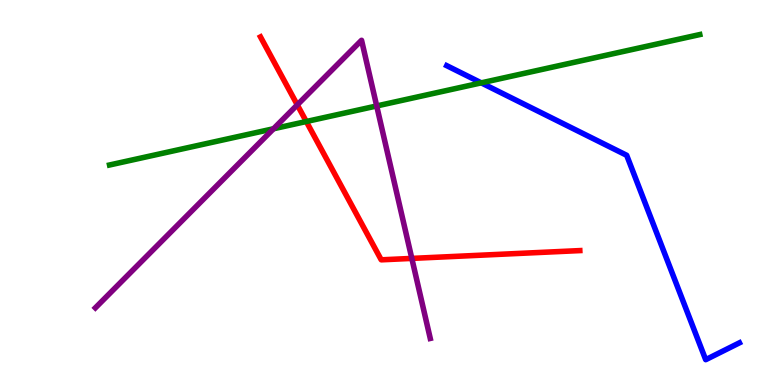[{'lines': ['blue', 'red'], 'intersections': []}, {'lines': ['green', 'red'], 'intersections': [{'x': 3.95, 'y': 6.84}]}, {'lines': ['purple', 'red'], 'intersections': [{'x': 3.84, 'y': 7.28}, {'x': 5.31, 'y': 3.29}]}, {'lines': ['blue', 'green'], 'intersections': [{'x': 6.21, 'y': 7.85}]}, {'lines': ['blue', 'purple'], 'intersections': []}, {'lines': ['green', 'purple'], 'intersections': [{'x': 3.53, 'y': 6.66}, {'x': 4.86, 'y': 7.25}]}]